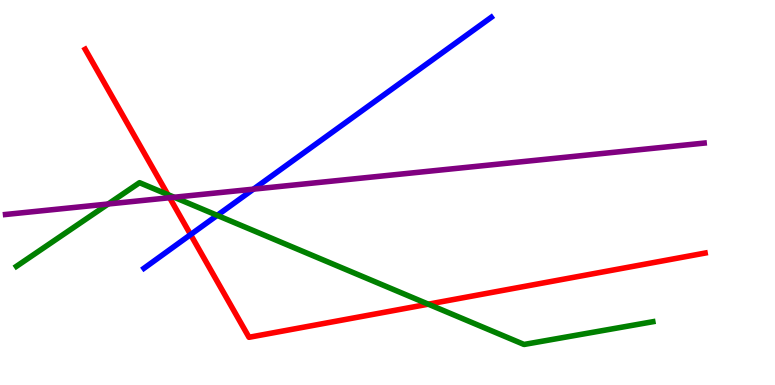[{'lines': ['blue', 'red'], 'intersections': [{'x': 2.46, 'y': 3.91}]}, {'lines': ['green', 'red'], 'intersections': [{'x': 2.17, 'y': 4.95}, {'x': 5.53, 'y': 2.1}]}, {'lines': ['purple', 'red'], 'intersections': [{'x': 2.19, 'y': 4.86}]}, {'lines': ['blue', 'green'], 'intersections': [{'x': 2.8, 'y': 4.41}]}, {'lines': ['blue', 'purple'], 'intersections': [{'x': 3.27, 'y': 5.09}]}, {'lines': ['green', 'purple'], 'intersections': [{'x': 1.4, 'y': 4.7}, {'x': 2.25, 'y': 4.88}]}]